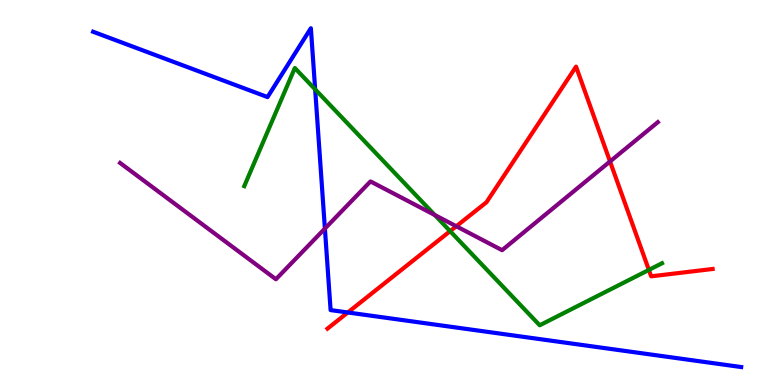[{'lines': ['blue', 'red'], 'intersections': [{'x': 4.49, 'y': 1.88}]}, {'lines': ['green', 'red'], 'intersections': [{'x': 5.81, 'y': 4.0}, {'x': 8.37, 'y': 2.99}]}, {'lines': ['purple', 'red'], 'intersections': [{'x': 5.89, 'y': 4.12}, {'x': 7.87, 'y': 5.81}]}, {'lines': ['blue', 'green'], 'intersections': [{'x': 4.07, 'y': 7.68}]}, {'lines': ['blue', 'purple'], 'intersections': [{'x': 4.19, 'y': 4.06}]}, {'lines': ['green', 'purple'], 'intersections': [{'x': 5.61, 'y': 4.42}]}]